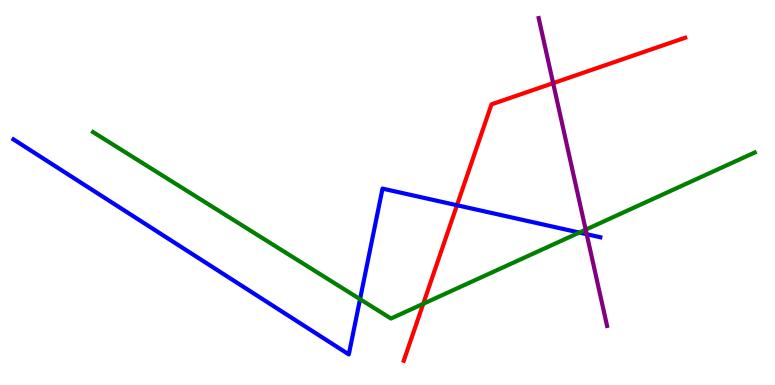[{'lines': ['blue', 'red'], 'intersections': [{'x': 5.9, 'y': 4.67}]}, {'lines': ['green', 'red'], 'intersections': [{'x': 5.46, 'y': 2.11}]}, {'lines': ['purple', 'red'], 'intersections': [{'x': 7.14, 'y': 7.84}]}, {'lines': ['blue', 'green'], 'intersections': [{'x': 4.65, 'y': 2.23}, {'x': 7.48, 'y': 3.96}]}, {'lines': ['blue', 'purple'], 'intersections': [{'x': 7.57, 'y': 3.92}]}, {'lines': ['green', 'purple'], 'intersections': [{'x': 7.56, 'y': 4.03}]}]